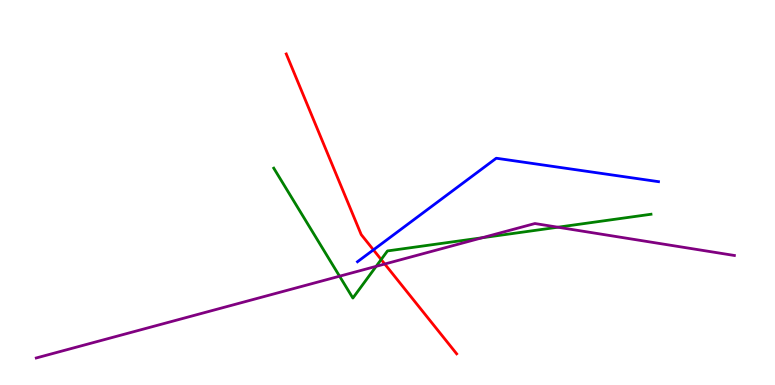[{'lines': ['blue', 'red'], 'intersections': [{'x': 4.82, 'y': 3.51}]}, {'lines': ['green', 'red'], 'intersections': [{'x': 4.92, 'y': 3.26}]}, {'lines': ['purple', 'red'], 'intersections': [{'x': 4.96, 'y': 3.14}]}, {'lines': ['blue', 'green'], 'intersections': []}, {'lines': ['blue', 'purple'], 'intersections': []}, {'lines': ['green', 'purple'], 'intersections': [{'x': 4.38, 'y': 2.83}, {'x': 4.85, 'y': 3.08}, {'x': 6.22, 'y': 3.82}, {'x': 7.2, 'y': 4.1}]}]